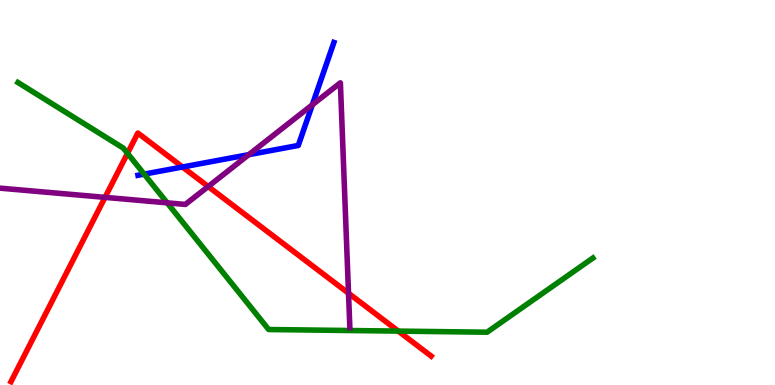[{'lines': ['blue', 'red'], 'intersections': [{'x': 2.35, 'y': 5.66}]}, {'lines': ['green', 'red'], 'intersections': [{'x': 1.65, 'y': 6.02}, {'x': 5.14, 'y': 1.4}]}, {'lines': ['purple', 'red'], 'intersections': [{'x': 1.36, 'y': 4.87}, {'x': 2.69, 'y': 5.16}, {'x': 4.5, 'y': 2.38}]}, {'lines': ['blue', 'green'], 'intersections': [{'x': 1.86, 'y': 5.48}]}, {'lines': ['blue', 'purple'], 'intersections': [{'x': 3.21, 'y': 5.98}, {'x': 4.03, 'y': 7.28}]}, {'lines': ['green', 'purple'], 'intersections': [{'x': 2.16, 'y': 4.73}]}]